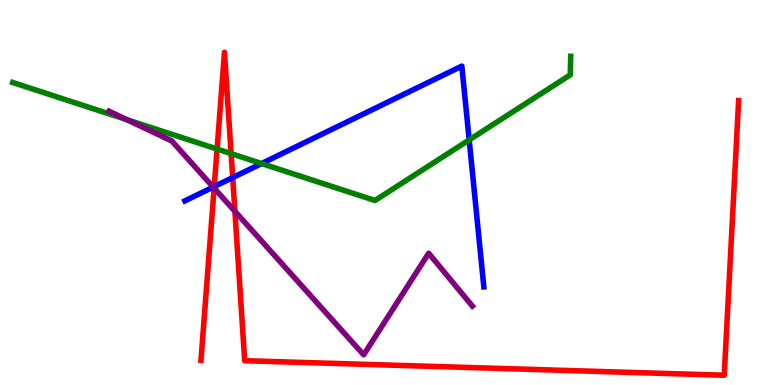[{'lines': ['blue', 'red'], 'intersections': [{'x': 2.76, 'y': 5.15}, {'x': 3.0, 'y': 5.39}]}, {'lines': ['green', 'red'], 'intersections': [{'x': 2.8, 'y': 6.13}, {'x': 2.98, 'y': 6.01}]}, {'lines': ['purple', 'red'], 'intersections': [{'x': 2.76, 'y': 5.11}, {'x': 3.03, 'y': 4.51}]}, {'lines': ['blue', 'green'], 'intersections': [{'x': 3.38, 'y': 5.75}, {'x': 6.05, 'y': 6.37}]}, {'lines': ['blue', 'purple'], 'intersections': [{'x': 2.75, 'y': 5.14}]}, {'lines': ['green', 'purple'], 'intersections': [{'x': 1.64, 'y': 6.89}]}]